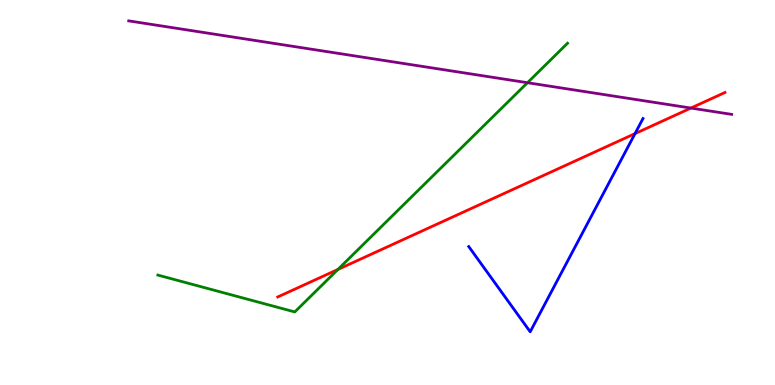[{'lines': ['blue', 'red'], 'intersections': [{'x': 8.19, 'y': 6.53}]}, {'lines': ['green', 'red'], 'intersections': [{'x': 4.36, 'y': 3.0}]}, {'lines': ['purple', 'red'], 'intersections': [{'x': 8.92, 'y': 7.19}]}, {'lines': ['blue', 'green'], 'intersections': []}, {'lines': ['blue', 'purple'], 'intersections': []}, {'lines': ['green', 'purple'], 'intersections': [{'x': 6.81, 'y': 7.85}]}]